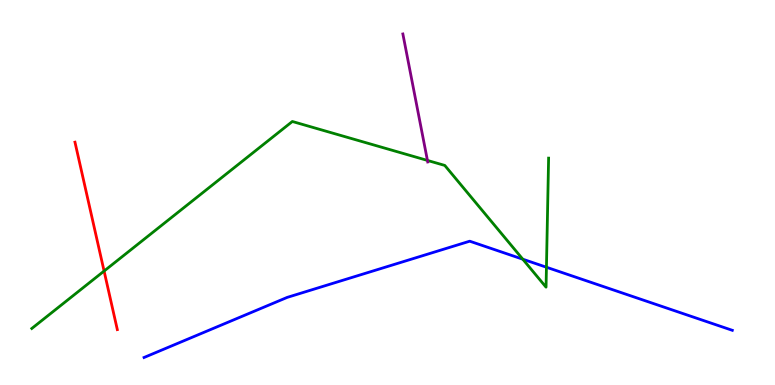[{'lines': ['blue', 'red'], 'intersections': []}, {'lines': ['green', 'red'], 'intersections': [{'x': 1.34, 'y': 2.96}]}, {'lines': ['purple', 'red'], 'intersections': []}, {'lines': ['blue', 'green'], 'intersections': [{'x': 6.75, 'y': 3.27}, {'x': 7.05, 'y': 3.06}]}, {'lines': ['blue', 'purple'], 'intersections': []}, {'lines': ['green', 'purple'], 'intersections': [{'x': 5.52, 'y': 5.83}]}]